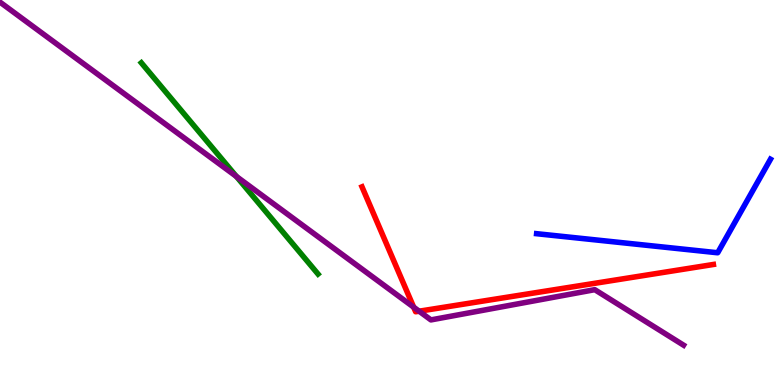[{'lines': ['blue', 'red'], 'intersections': []}, {'lines': ['green', 'red'], 'intersections': []}, {'lines': ['purple', 'red'], 'intersections': [{'x': 5.34, 'y': 2.02}, {'x': 5.41, 'y': 1.92}]}, {'lines': ['blue', 'green'], 'intersections': []}, {'lines': ['blue', 'purple'], 'intersections': []}, {'lines': ['green', 'purple'], 'intersections': [{'x': 3.05, 'y': 5.42}]}]